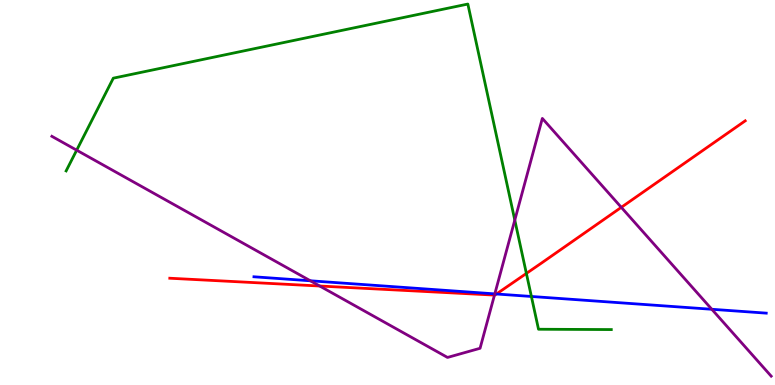[{'lines': ['blue', 'red'], 'intersections': [{'x': 6.41, 'y': 2.36}]}, {'lines': ['green', 'red'], 'intersections': [{'x': 6.79, 'y': 2.9}]}, {'lines': ['purple', 'red'], 'intersections': [{'x': 4.13, 'y': 2.57}, {'x': 6.38, 'y': 2.34}, {'x': 8.02, 'y': 4.61}]}, {'lines': ['blue', 'green'], 'intersections': [{'x': 6.86, 'y': 2.3}]}, {'lines': ['blue', 'purple'], 'intersections': [{'x': 4.0, 'y': 2.71}, {'x': 6.38, 'y': 2.37}, {'x': 9.18, 'y': 1.97}]}, {'lines': ['green', 'purple'], 'intersections': [{'x': 0.989, 'y': 6.1}, {'x': 6.64, 'y': 4.28}]}]